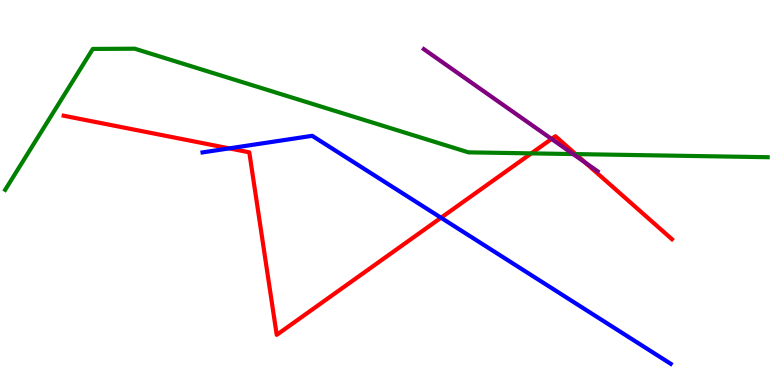[{'lines': ['blue', 'red'], 'intersections': [{'x': 2.96, 'y': 6.15}, {'x': 5.69, 'y': 4.34}]}, {'lines': ['green', 'red'], 'intersections': [{'x': 6.86, 'y': 6.02}, {'x': 7.43, 'y': 6.0}]}, {'lines': ['purple', 'red'], 'intersections': [{'x': 7.12, 'y': 6.39}, {'x': 7.55, 'y': 5.77}]}, {'lines': ['blue', 'green'], 'intersections': []}, {'lines': ['blue', 'purple'], 'intersections': []}, {'lines': ['green', 'purple'], 'intersections': [{'x': 7.39, 'y': 6.0}]}]